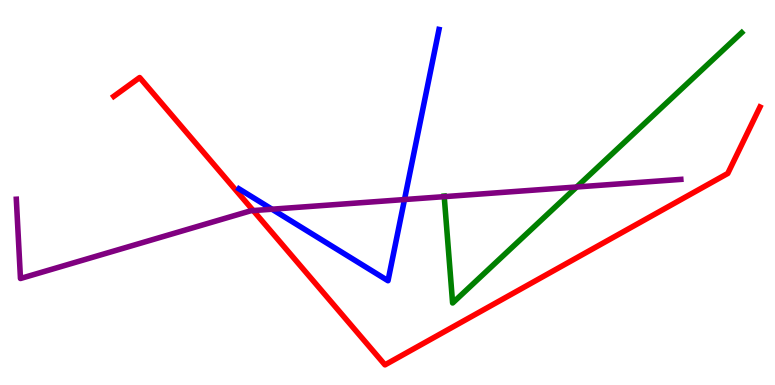[{'lines': ['blue', 'red'], 'intersections': []}, {'lines': ['green', 'red'], 'intersections': []}, {'lines': ['purple', 'red'], 'intersections': [{'x': 3.27, 'y': 4.53}]}, {'lines': ['blue', 'green'], 'intersections': []}, {'lines': ['blue', 'purple'], 'intersections': [{'x': 3.51, 'y': 4.57}, {'x': 5.22, 'y': 4.82}]}, {'lines': ['green', 'purple'], 'intersections': [{'x': 5.73, 'y': 4.89}, {'x': 7.44, 'y': 5.14}]}]